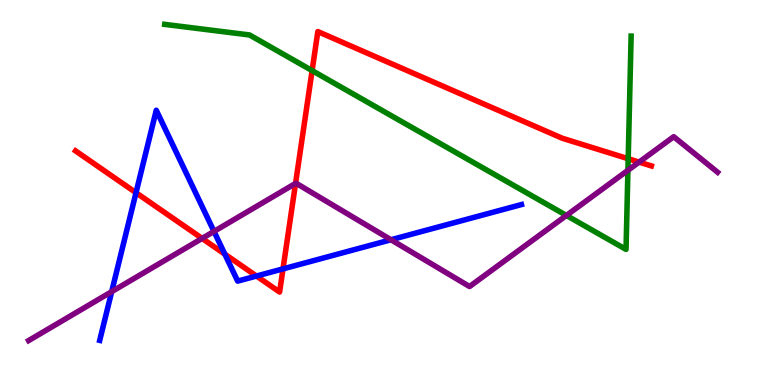[{'lines': ['blue', 'red'], 'intersections': [{'x': 1.75, 'y': 4.99}, {'x': 2.9, 'y': 3.4}, {'x': 3.31, 'y': 2.83}, {'x': 3.65, 'y': 3.02}]}, {'lines': ['green', 'red'], 'intersections': [{'x': 4.03, 'y': 8.17}, {'x': 8.11, 'y': 5.88}]}, {'lines': ['purple', 'red'], 'intersections': [{'x': 2.61, 'y': 3.81}, {'x': 3.81, 'y': 5.24}, {'x': 8.25, 'y': 5.79}]}, {'lines': ['blue', 'green'], 'intersections': []}, {'lines': ['blue', 'purple'], 'intersections': [{'x': 1.44, 'y': 2.42}, {'x': 2.76, 'y': 3.99}, {'x': 5.05, 'y': 3.77}]}, {'lines': ['green', 'purple'], 'intersections': [{'x': 7.31, 'y': 4.4}, {'x': 8.1, 'y': 5.58}]}]